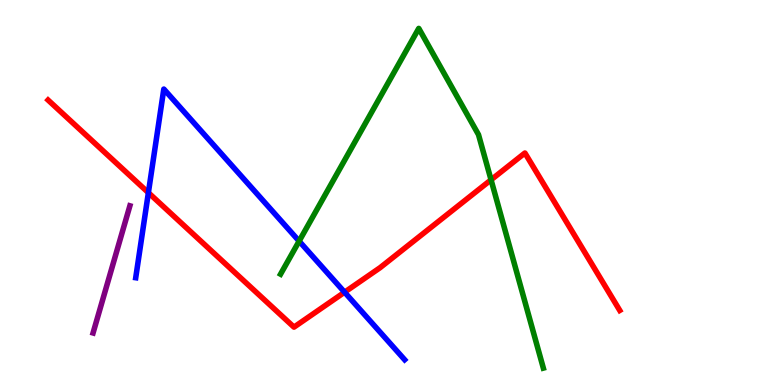[{'lines': ['blue', 'red'], 'intersections': [{'x': 1.91, 'y': 5.0}, {'x': 4.45, 'y': 2.41}]}, {'lines': ['green', 'red'], 'intersections': [{'x': 6.34, 'y': 5.33}]}, {'lines': ['purple', 'red'], 'intersections': []}, {'lines': ['blue', 'green'], 'intersections': [{'x': 3.86, 'y': 3.74}]}, {'lines': ['blue', 'purple'], 'intersections': []}, {'lines': ['green', 'purple'], 'intersections': []}]